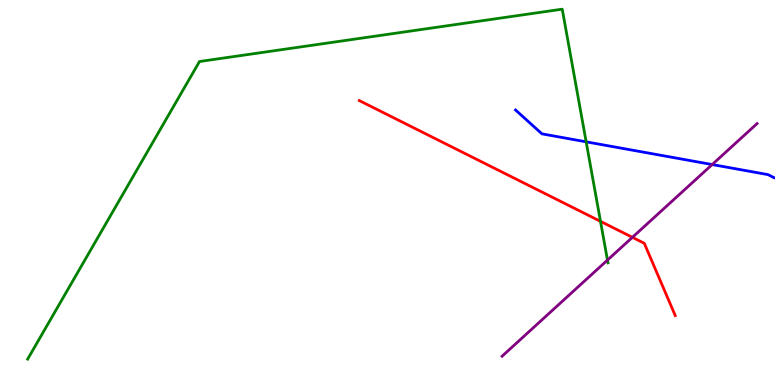[{'lines': ['blue', 'red'], 'intersections': []}, {'lines': ['green', 'red'], 'intersections': [{'x': 7.75, 'y': 4.25}]}, {'lines': ['purple', 'red'], 'intersections': [{'x': 8.16, 'y': 3.84}]}, {'lines': ['blue', 'green'], 'intersections': [{'x': 7.56, 'y': 6.32}]}, {'lines': ['blue', 'purple'], 'intersections': [{'x': 9.19, 'y': 5.73}]}, {'lines': ['green', 'purple'], 'intersections': [{'x': 7.84, 'y': 3.24}]}]